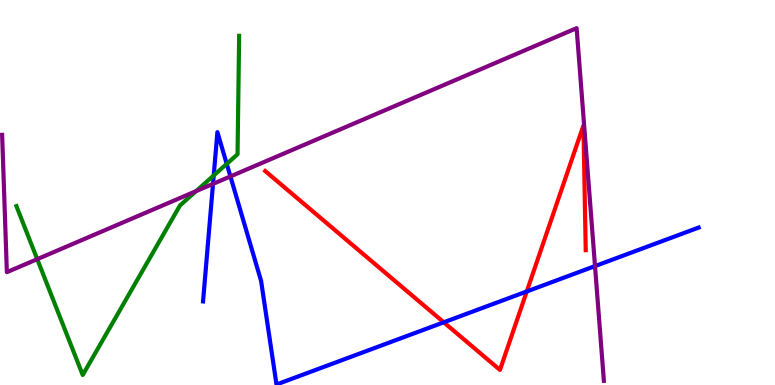[{'lines': ['blue', 'red'], 'intersections': [{'x': 5.73, 'y': 1.63}, {'x': 6.8, 'y': 2.43}]}, {'lines': ['green', 'red'], 'intersections': []}, {'lines': ['purple', 'red'], 'intersections': []}, {'lines': ['blue', 'green'], 'intersections': [{'x': 2.76, 'y': 5.44}, {'x': 2.93, 'y': 5.74}]}, {'lines': ['blue', 'purple'], 'intersections': [{'x': 2.75, 'y': 5.22}, {'x': 2.97, 'y': 5.42}, {'x': 7.68, 'y': 3.09}]}, {'lines': ['green', 'purple'], 'intersections': [{'x': 0.481, 'y': 3.27}, {'x': 2.53, 'y': 5.04}]}]